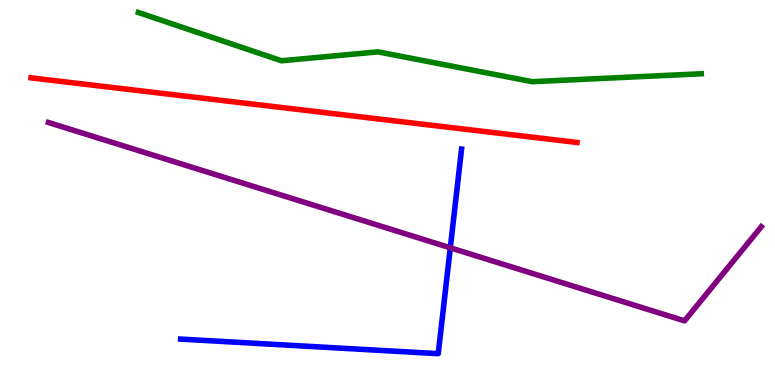[{'lines': ['blue', 'red'], 'intersections': []}, {'lines': ['green', 'red'], 'intersections': []}, {'lines': ['purple', 'red'], 'intersections': []}, {'lines': ['blue', 'green'], 'intersections': []}, {'lines': ['blue', 'purple'], 'intersections': [{'x': 5.81, 'y': 3.56}]}, {'lines': ['green', 'purple'], 'intersections': []}]